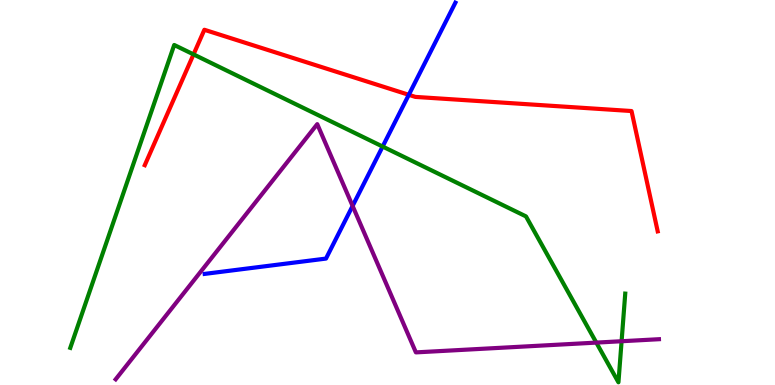[{'lines': ['blue', 'red'], 'intersections': [{'x': 5.27, 'y': 7.54}]}, {'lines': ['green', 'red'], 'intersections': [{'x': 2.5, 'y': 8.59}]}, {'lines': ['purple', 'red'], 'intersections': []}, {'lines': ['blue', 'green'], 'intersections': [{'x': 4.94, 'y': 6.19}]}, {'lines': ['blue', 'purple'], 'intersections': [{'x': 4.55, 'y': 4.65}]}, {'lines': ['green', 'purple'], 'intersections': [{'x': 7.69, 'y': 1.1}, {'x': 8.02, 'y': 1.14}]}]